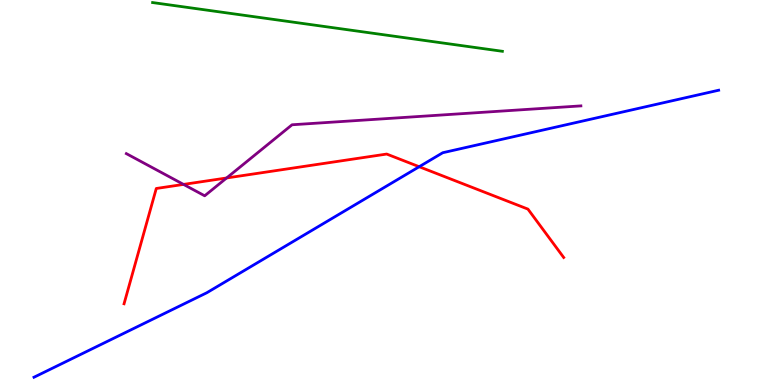[{'lines': ['blue', 'red'], 'intersections': [{'x': 5.41, 'y': 5.67}]}, {'lines': ['green', 'red'], 'intersections': []}, {'lines': ['purple', 'red'], 'intersections': [{'x': 2.37, 'y': 5.21}, {'x': 2.92, 'y': 5.38}]}, {'lines': ['blue', 'green'], 'intersections': []}, {'lines': ['blue', 'purple'], 'intersections': []}, {'lines': ['green', 'purple'], 'intersections': []}]